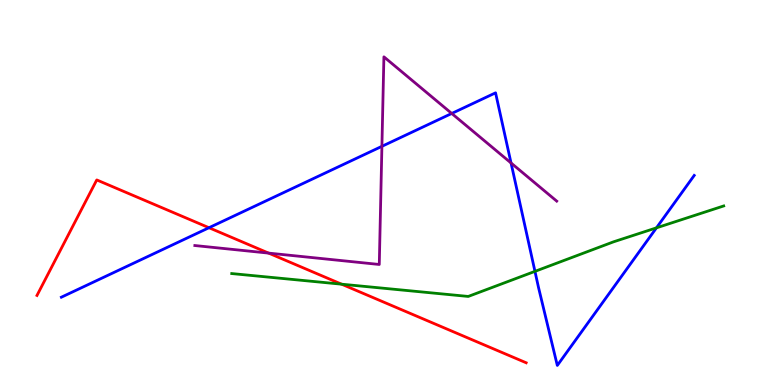[{'lines': ['blue', 'red'], 'intersections': [{'x': 2.7, 'y': 4.09}]}, {'lines': ['green', 'red'], 'intersections': [{'x': 4.41, 'y': 2.62}]}, {'lines': ['purple', 'red'], 'intersections': [{'x': 3.47, 'y': 3.43}]}, {'lines': ['blue', 'green'], 'intersections': [{'x': 6.9, 'y': 2.95}, {'x': 8.47, 'y': 4.08}]}, {'lines': ['blue', 'purple'], 'intersections': [{'x': 4.93, 'y': 6.2}, {'x': 5.83, 'y': 7.05}, {'x': 6.59, 'y': 5.77}]}, {'lines': ['green', 'purple'], 'intersections': []}]